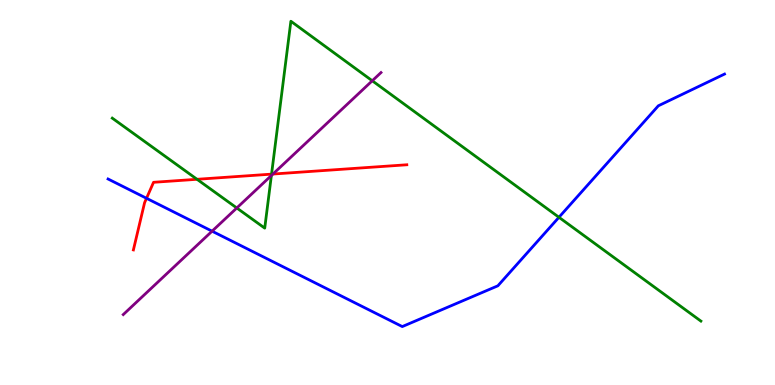[{'lines': ['blue', 'red'], 'intersections': [{'x': 1.89, 'y': 4.85}]}, {'lines': ['green', 'red'], 'intersections': [{'x': 2.54, 'y': 5.34}, {'x': 3.5, 'y': 5.48}]}, {'lines': ['purple', 'red'], 'intersections': [{'x': 3.52, 'y': 5.48}]}, {'lines': ['blue', 'green'], 'intersections': [{'x': 7.21, 'y': 4.36}]}, {'lines': ['blue', 'purple'], 'intersections': [{'x': 2.74, 'y': 4.0}]}, {'lines': ['green', 'purple'], 'intersections': [{'x': 3.06, 'y': 4.6}, {'x': 3.5, 'y': 5.44}, {'x': 4.8, 'y': 7.9}]}]